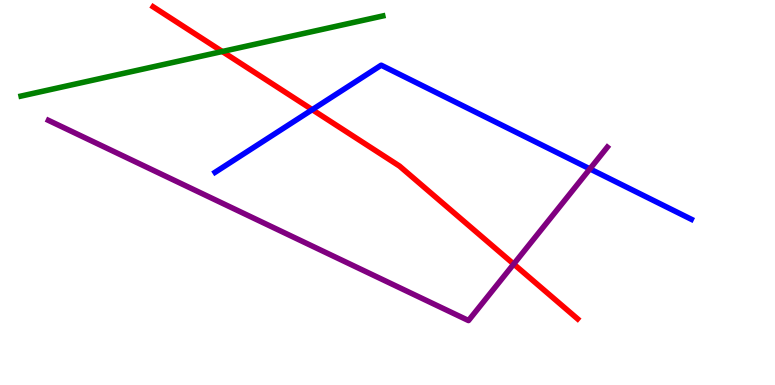[{'lines': ['blue', 'red'], 'intersections': [{'x': 4.03, 'y': 7.15}]}, {'lines': ['green', 'red'], 'intersections': [{'x': 2.87, 'y': 8.66}]}, {'lines': ['purple', 'red'], 'intersections': [{'x': 6.63, 'y': 3.14}]}, {'lines': ['blue', 'green'], 'intersections': []}, {'lines': ['blue', 'purple'], 'intersections': [{'x': 7.61, 'y': 5.61}]}, {'lines': ['green', 'purple'], 'intersections': []}]